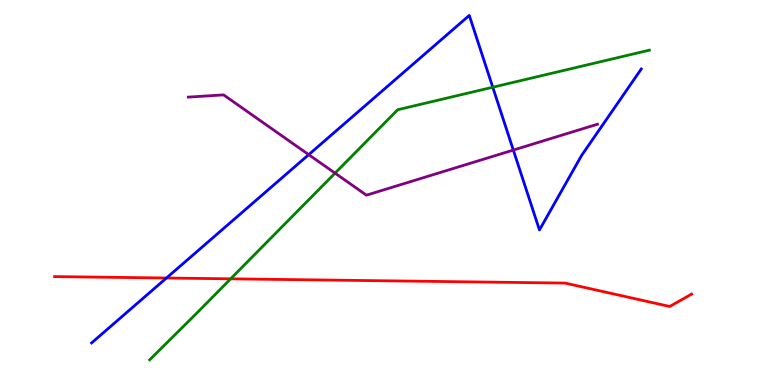[{'lines': ['blue', 'red'], 'intersections': [{'x': 2.15, 'y': 2.78}]}, {'lines': ['green', 'red'], 'intersections': [{'x': 2.98, 'y': 2.76}]}, {'lines': ['purple', 'red'], 'intersections': []}, {'lines': ['blue', 'green'], 'intersections': [{'x': 6.36, 'y': 7.73}]}, {'lines': ['blue', 'purple'], 'intersections': [{'x': 3.98, 'y': 5.98}, {'x': 6.62, 'y': 6.1}]}, {'lines': ['green', 'purple'], 'intersections': [{'x': 4.32, 'y': 5.5}]}]